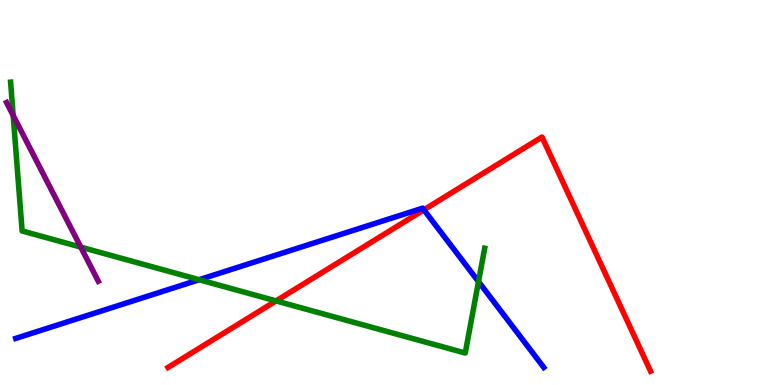[{'lines': ['blue', 'red'], 'intersections': [{'x': 5.47, 'y': 4.55}]}, {'lines': ['green', 'red'], 'intersections': [{'x': 3.56, 'y': 2.18}]}, {'lines': ['purple', 'red'], 'intersections': []}, {'lines': ['blue', 'green'], 'intersections': [{'x': 2.57, 'y': 2.73}, {'x': 6.17, 'y': 2.69}]}, {'lines': ['blue', 'purple'], 'intersections': []}, {'lines': ['green', 'purple'], 'intersections': [{'x': 0.17, 'y': 7.0}, {'x': 1.04, 'y': 3.58}]}]